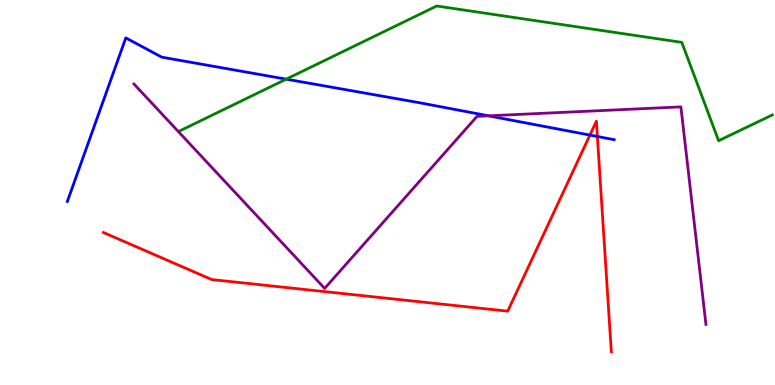[{'lines': ['blue', 'red'], 'intersections': [{'x': 7.61, 'y': 6.49}, {'x': 7.71, 'y': 6.45}]}, {'lines': ['green', 'red'], 'intersections': []}, {'lines': ['purple', 'red'], 'intersections': []}, {'lines': ['blue', 'green'], 'intersections': [{'x': 3.69, 'y': 7.94}]}, {'lines': ['blue', 'purple'], 'intersections': [{'x': 6.3, 'y': 6.99}]}, {'lines': ['green', 'purple'], 'intersections': []}]